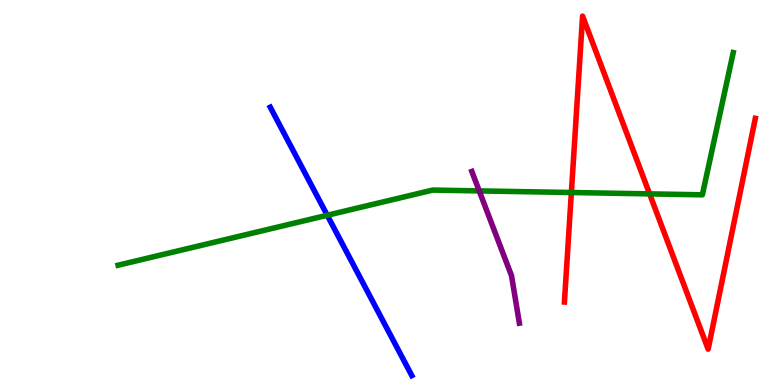[{'lines': ['blue', 'red'], 'intersections': []}, {'lines': ['green', 'red'], 'intersections': [{'x': 7.37, 'y': 5.0}, {'x': 8.38, 'y': 4.96}]}, {'lines': ['purple', 'red'], 'intersections': []}, {'lines': ['blue', 'green'], 'intersections': [{'x': 4.22, 'y': 4.41}]}, {'lines': ['blue', 'purple'], 'intersections': []}, {'lines': ['green', 'purple'], 'intersections': [{'x': 6.18, 'y': 5.04}]}]